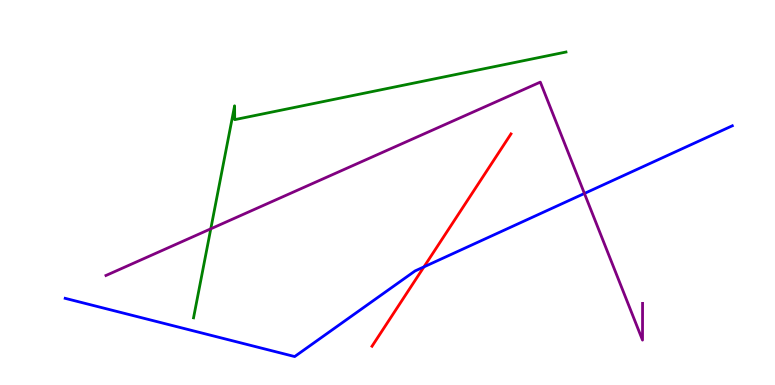[{'lines': ['blue', 'red'], 'intersections': [{'x': 5.47, 'y': 3.07}]}, {'lines': ['green', 'red'], 'intersections': []}, {'lines': ['purple', 'red'], 'intersections': []}, {'lines': ['blue', 'green'], 'intersections': []}, {'lines': ['blue', 'purple'], 'intersections': [{'x': 7.54, 'y': 4.98}]}, {'lines': ['green', 'purple'], 'intersections': [{'x': 2.72, 'y': 4.06}]}]